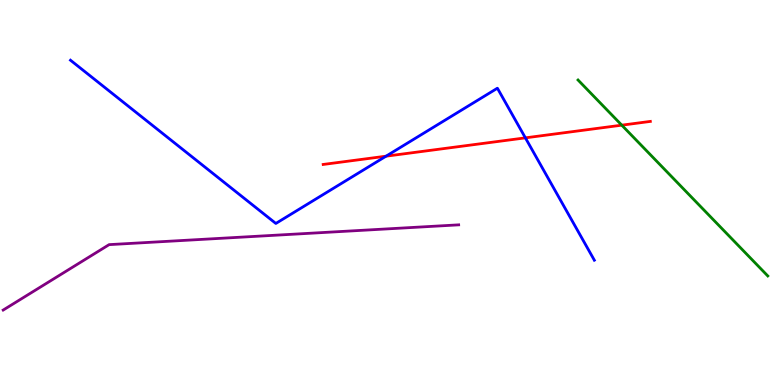[{'lines': ['blue', 'red'], 'intersections': [{'x': 4.98, 'y': 5.94}, {'x': 6.78, 'y': 6.42}]}, {'lines': ['green', 'red'], 'intersections': [{'x': 8.02, 'y': 6.75}]}, {'lines': ['purple', 'red'], 'intersections': []}, {'lines': ['blue', 'green'], 'intersections': []}, {'lines': ['blue', 'purple'], 'intersections': []}, {'lines': ['green', 'purple'], 'intersections': []}]